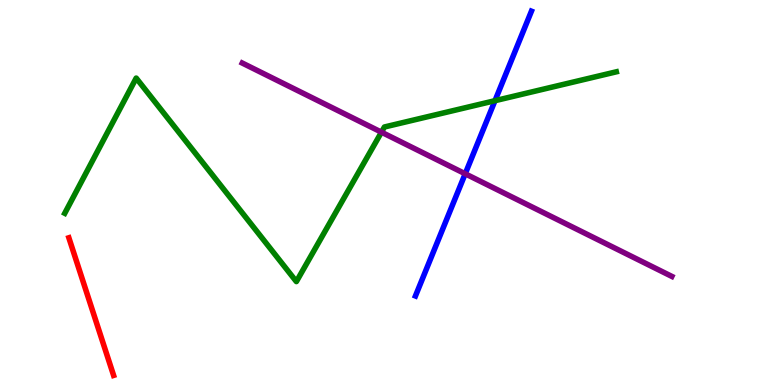[{'lines': ['blue', 'red'], 'intersections': []}, {'lines': ['green', 'red'], 'intersections': []}, {'lines': ['purple', 'red'], 'intersections': []}, {'lines': ['blue', 'green'], 'intersections': [{'x': 6.39, 'y': 7.38}]}, {'lines': ['blue', 'purple'], 'intersections': [{'x': 6.0, 'y': 5.49}]}, {'lines': ['green', 'purple'], 'intersections': [{'x': 4.92, 'y': 6.57}]}]